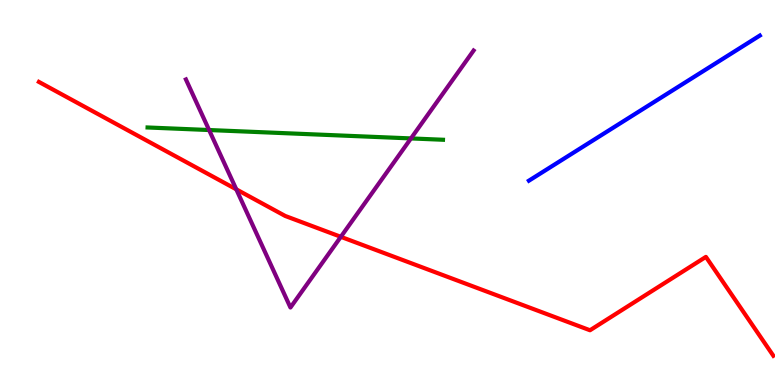[{'lines': ['blue', 'red'], 'intersections': []}, {'lines': ['green', 'red'], 'intersections': []}, {'lines': ['purple', 'red'], 'intersections': [{'x': 3.05, 'y': 5.08}, {'x': 4.4, 'y': 3.85}]}, {'lines': ['blue', 'green'], 'intersections': []}, {'lines': ['blue', 'purple'], 'intersections': []}, {'lines': ['green', 'purple'], 'intersections': [{'x': 2.7, 'y': 6.62}, {'x': 5.3, 'y': 6.4}]}]